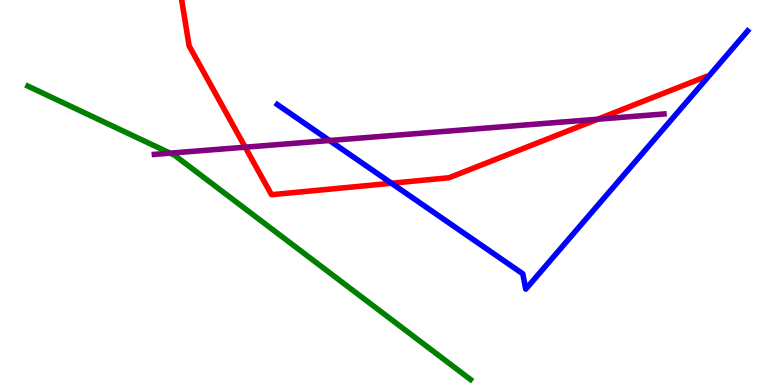[{'lines': ['blue', 'red'], 'intersections': [{'x': 5.05, 'y': 5.24}]}, {'lines': ['green', 'red'], 'intersections': []}, {'lines': ['purple', 'red'], 'intersections': [{'x': 3.16, 'y': 6.18}, {'x': 7.71, 'y': 6.9}]}, {'lines': ['blue', 'green'], 'intersections': []}, {'lines': ['blue', 'purple'], 'intersections': [{'x': 4.25, 'y': 6.35}]}, {'lines': ['green', 'purple'], 'intersections': [{'x': 2.19, 'y': 6.02}]}]